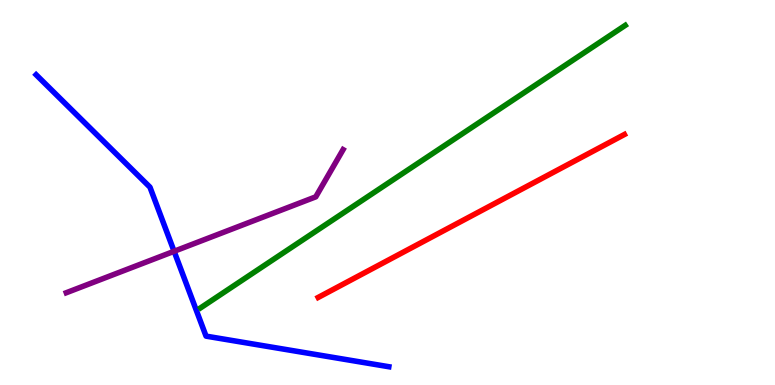[{'lines': ['blue', 'red'], 'intersections': []}, {'lines': ['green', 'red'], 'intersections': []}, {'lines': ['purple', 'red'], 'intersections': []}, {'lines': ['blue', 'green'], 'intersections': []}, {'lines': ['blue', 'purple'], 'intersections': [{'x': 2.25, 'y': 3.47}]}, {'lines': ['green', 'purple'], 'intersections': []}]